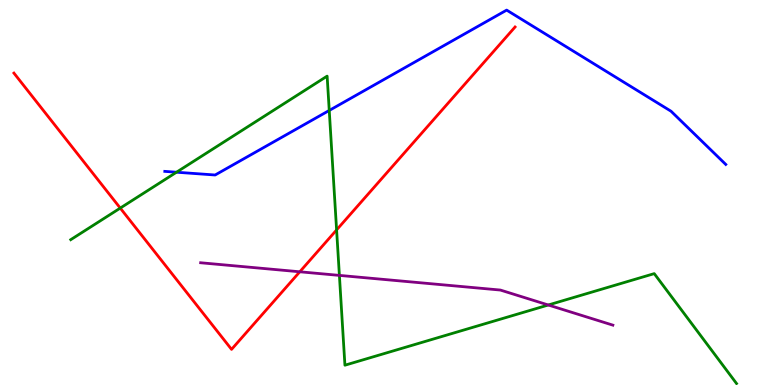[{'lines': ['blue', 'red'], 'intersections': []}, {'lines': ['green', 'red'], 'intersections': [{'x': 1.55, 'y': 4.6}, {'x': 4.34, 'y': 4.03}]}, {'lines': ['purple', 'red'], 'intersections': [{'x': 3.87, 'y': 2.94}]}, {'lines': ['blue', 'green'], 'intersections': [{'x': 2.28, 'y': 5.53}, {'x': 4.25, 'y': 7.13}]}, {'lines': ['blue', 'purple'], 'intersections': []}, {'lines': ['green', 'purple'], 'intersections': [{'x': 4.38, 'y': 2.85}, {'x': 7.07, 'y': 2.08}]}]